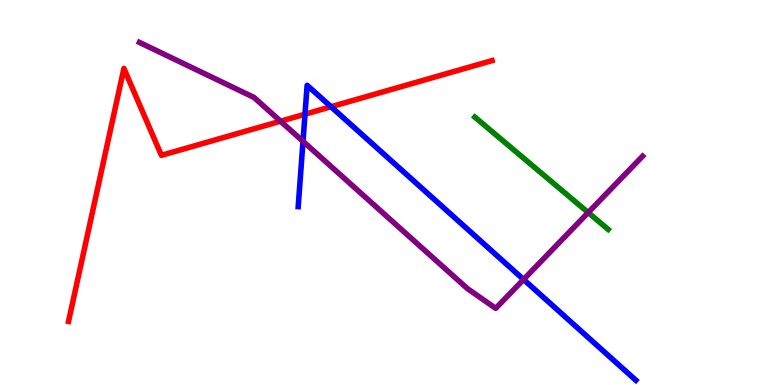[{'lines': ['blue', 'red'], 'intersections': [{'x': 3.94, 'y': 7.03}, {'x': 4.27, 'y': 7.23}]}, {'lines': ['green', 'red'], 'intersections': []}, {'lines': ['purple', 'red'], 'intersections': [{'x': 3.62, 'y': 6.85}]}, {'lines': ['blue', 'green'], 'intersections': []}, {'lines': ['blue', 'purple'], 'intersections': [{'x': 3.91, 'y': 6.33}, {'x': 6.76, 'y': 2.74}]}, {'lines': ['green', 'purple'], 'intersections': [{'x': 7.59, 'y': 4.48}]}]